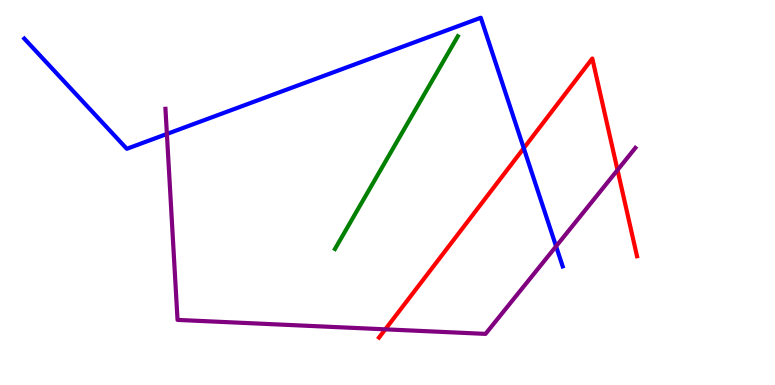[{'lines': ['blue', 'red'], 'intersections': [{'x': 6.76, 'y': 6.15}]}, {'lines': ['green', 'red'], 'intersections': []}, {'lines': ['purple', 'red'], 'intersections': [{'x': 4.97, 'y': 1.45}, {'x': 7.97, 'y': 5.58}]}, {'lines': ['blue', 'green'], 'intersections': []}, {'lines': ['blue', 'purple'], 'intersections': [{'x': 2.15, 'y': 6.52}, {'x': 7.18, 'y': 3.6}]}, {'lines': ['green', 'purple'], 'intersections': []}]